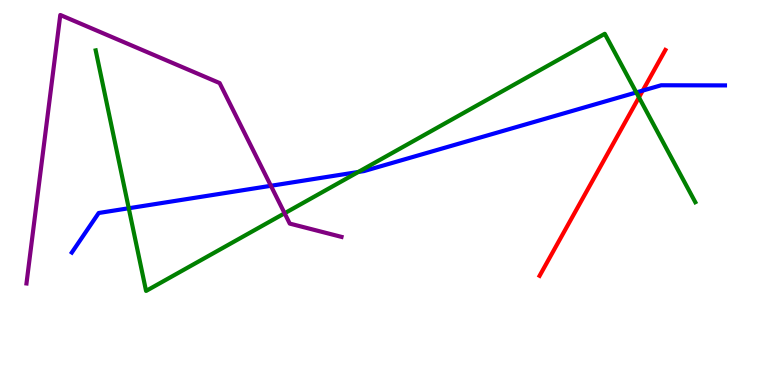[{'lines': ['blue', 'red'], 'intersections': [{'x': 8.29, 'y': 7.65}]}, {'lines': ['green', 'red'], 'intersections': [{'x': 8.24, 'y': 7.47}]}, {'lines': ['purple', 'red'], 'intersections': []}, {'lines': ['blue', 'green'], 'intersections': [{'x': 1.66, 'y': 4.59}, {'x': 4.62, 'y': 5.53}, {'x': 8.21, 'y': 7.6}]}, {'lines': ['blue', 'purple'], 'intersections': [{'x': 3.5, 'y': 5.17}]}, {'lines': ['green', 'purple'], 'intersections': [{'x': 3.67, 'y': 4.46}]}]